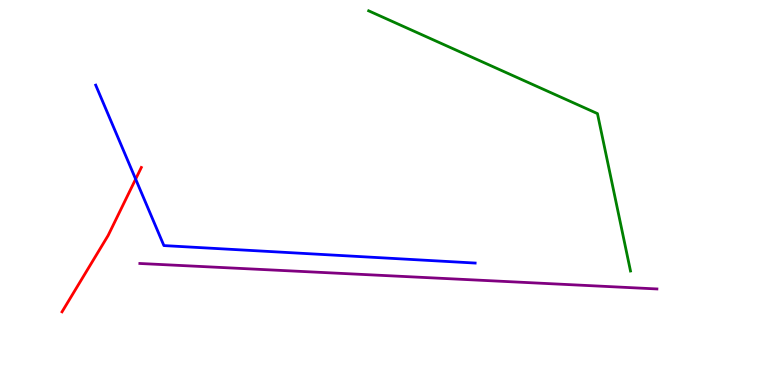[{'lines': ['blue', 'red'], 'intersections': [{'x': 1.75, 'y': 5.35}]}, {'lines': ['green', 'red'], 'intersections': []}, {'lines': ['purple', 'red'], 'intersections': []}, {'lines': ['blue', 'green'], 'intersections': []}, {'lines': ['blue', 'purple'], 'intersections': []}, {'lines': ['green', 'purple'], 'intersections': []}]